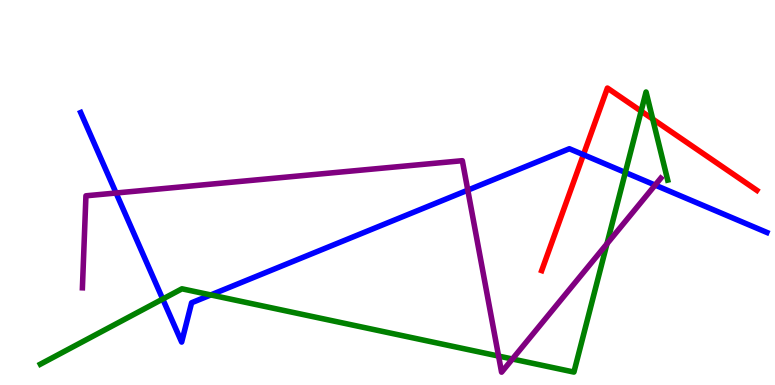[{'lines': ['blue', 'red'], 'intersections': [{'x': 7.53, 'y': 5.98}]}, {'lines': ['green', 'red'], 'intersections': [{'x': 8.27, 'y': 7.11}, {'x': 8.42, 'y': 6.91}]}, {'lines': ['purple', 'red'], 'intersections': []}, {'lines': ['blue', 'green'], 'intersections': [{'x': 2.1, 'y': 2.23}, {'x': 2.72, 'y': 2.34}, {'x': 8.07, 'y': 5.52}]}, {'lines': ['blue', 'purple'], 'intersections': [{'x': 1.5, 'y': 4.99}, {'x': 6.04, 'y': 5.06}, {'x': 8.45, 'y': 5.19}]}, {'lines': ['green', 'purple'], 'intersections': [{'x': 6.43, 'y': 0.751}, {'x': 6.61, 'y': 0.675}, {'x': 7.83, 'y': 3.67}]}]